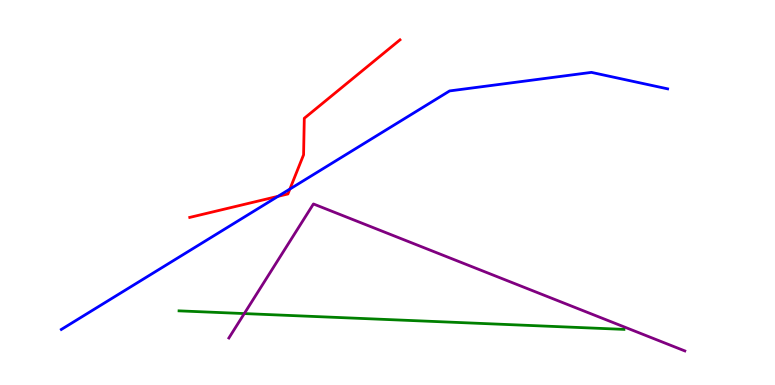[{'lines': ['blue', 'red'], 'intersections': [{'x': 3.59, 'y': 4.9}, {'x': 3.74, 'y': 5.09}]}, {'lines': ['green', 'red'], 'intersections': []}, {'lines': ['purple', 'red'], 'intersections': []}, {'lines': ['blue', 'green'], 'intersections': []}, {'lines': ['blue', 'purple'], 'intersections': []}, {'lines': ['green', 'purple'], 'intersections': [{'x': 3.15, 'y': 1.86}]}]